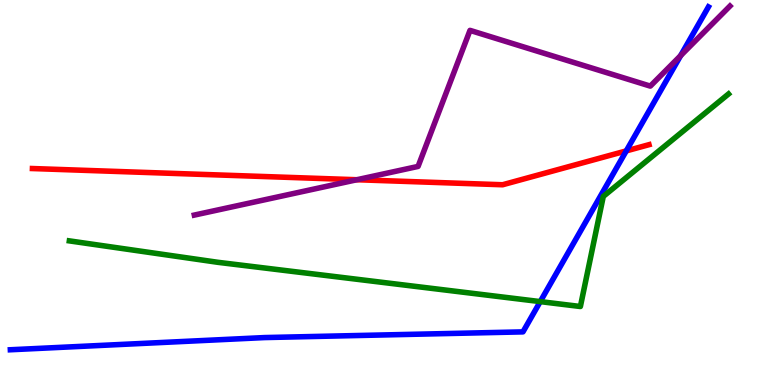[{'lines': ['blue', 'red'], 'intersections': [{'x': 8.08, 'y': 6.08}]}, {'lines': ['green', 'red'], 'intersections': []}, {'lines': ['purple', 'red'], 'intersections': [{'x': 4.6, 'y': 5.33}]}, {'lines': ['blue', 'green'], 'intersections': [{'x': 6.97, 'y': 2.17}]}, {'lines': ['blue', 'purple'], 'intersections': [{'x': 8.78, 'y': 8.55}]}, {'lines': ['green', 'purple'], 'intersections': []}]